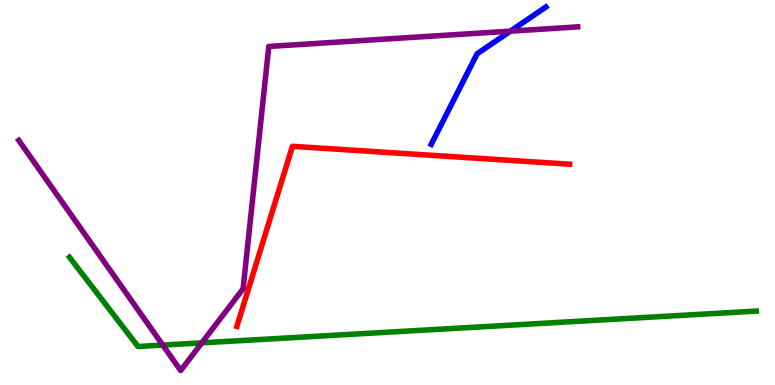[{'lines': ['blue', 'red'], 'intersections': []}, {'lines': ['green', 'red'], 'intersections': []}, {'lines': ['purple', 'red'], 'intersections': []}, {'lines': ['blue', 'green'], 'intersections': []}, {'lines': ['blue', 'purple'], 'intersections': [{'x': 6.59, 'y': 9.19}]}, {'lines': ['green', 'purple'], 'intersections': [{'x': 2.1, 'y': 1.04}, {'x': 2.6, 'y': 1.09}]}]